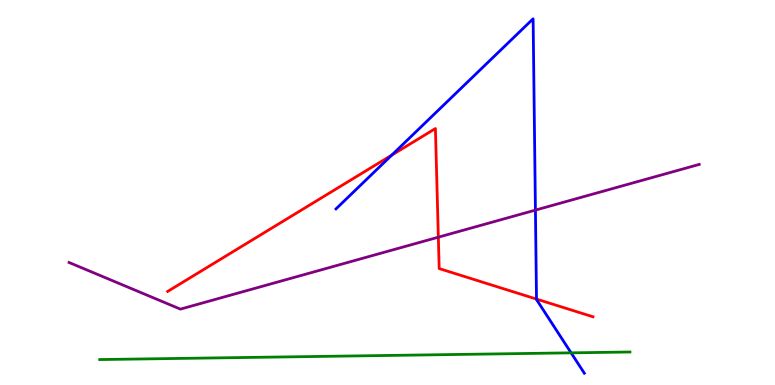[{'lines': ['blue', 'red'], 'intersections': [{'x': 5.06, 'y': 5.97}, {'x': 6.92, 'y': 2.23}]}, {'lines': ['green', 'red'], 'intersections': []}, {'lines': ['purple', 'red'], 'intersections': [{'x': 5.66, 'y': 3.84}]}, {'lines': ['blue', 'green'], 'intersections': [{'x': 7.37, 'y': 0.835}]}, {'lines': ['blue', 'purple'], 'intersections': [{'x': 6.91, 'y': 4.54}]}, {'lines': ['green', 'purple'], 'intersections': []}]